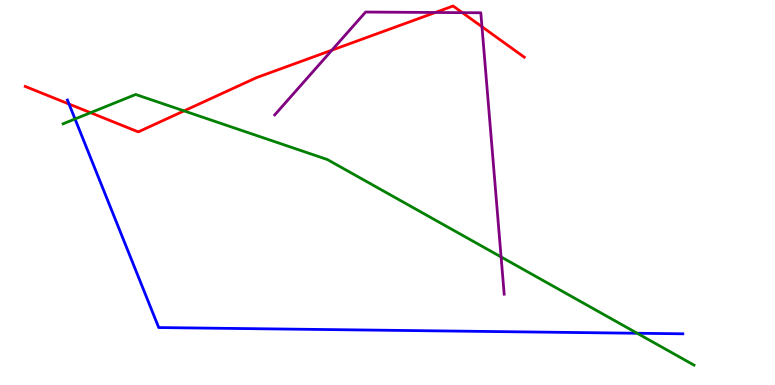[{'lines': ['blue', 'red'], 'intersections': [{'x': 0.891, 'y': 7.3}]}, {'lines': ['green', 'red'], 'intersections': [{'x': 1.17, 'y': 7.07}, {'x': 2.37, 'y': 7.12}]}, {'lines': ['purple', 'red'], 'intersections': [{'x': 4.28, 'y': 8.7}, {'x': 5.62, 'y': 9.68}, {'x': 5.97, 'y': 9.67}, {'x': 6.22, 'y': 9.31}]}, {'lines': ['blue', 'green'], 'intersections': [{'x': 0.968, 'y': 6.91}, {'x': 8.22, 'y': 1.34}]}, {'lines': ['blue', 'purple'], 'intersections': []}, {'lines': ['green', 'purple'], 'intersections': [{'x': 6.47, 'y': 3.33}]}]